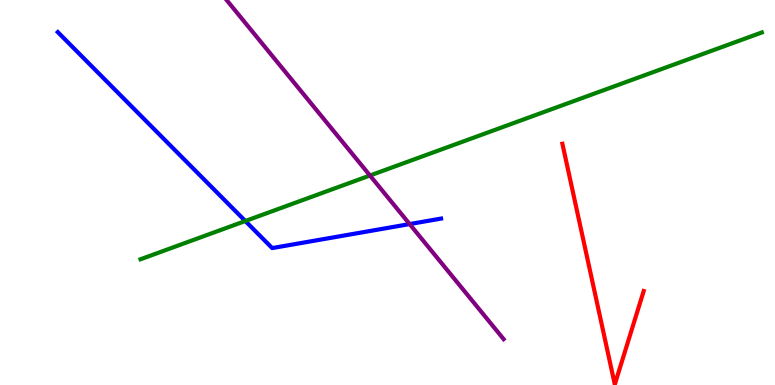[{'lines': ['blue', 'red'], 'intersections': []}, {'lines': ['green', 'red'], 'intersections': []}, {'lines': ['purple', 'red'], 'intersections': []}, {'lines': ['blue', 'green'], 'intersections': [{'x': 3.17, 'y': 4.26}]}, {'lines': ['blue', 'purple'], 'intersections': [{'x': 5.29, 'y': 4.18}]}, {'lines': ['green', 'purple'], 'intersections': [{'x': 4.77, 'y': 5.44}]}]